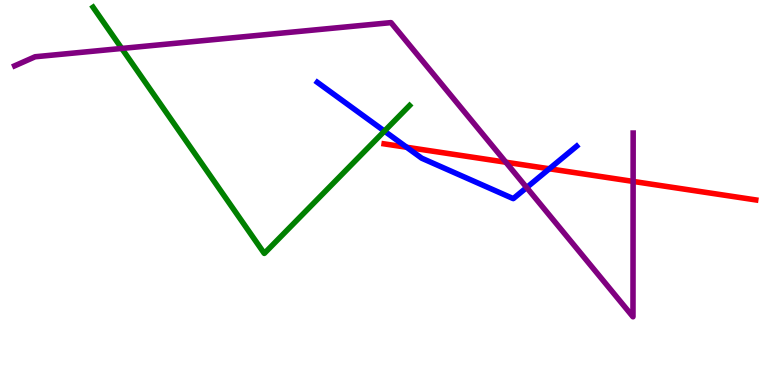[{'lines': ['blue', 'red'], 'intersections': [{'x': 5.25, 'y': 6.18}, {'x': 7.09, 'y': 5.62}]}, {'lines': ['green', 'red'], 'intersections': []}, {'lines': ['purple', 'red'], 'intersections': [{'x': 6.53, 'y': 5.79}, {'x': 8.17, 'y': 5.29}]}, {'lines': ['blue', 'green'], 'intersections': [{'x': 4.96, 'y': 6.59}]}, {'lines': ['blue', 'purple'], 'intersections': [{'x': 6.8, 'y': 5.13}]}, {'lines': ['green', 'purple'], 'intersections': [{'x': 1.57, 'y': 8.74}]}]